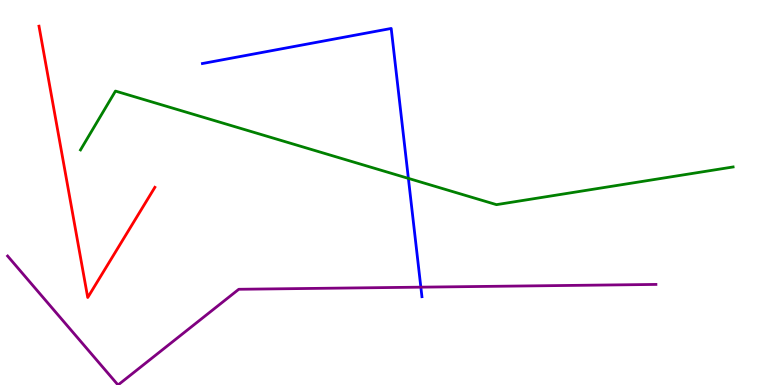[{'lines': ['blue', 'red'], 'intersections': []}, {'lines': ['green', 'red'], 'intersections': []}, {'lines': ['purple', 'red'], 'intersections': []}, {'lines': ['blue', 'green'], 'intersections': [{'x': 5.27, 'y': 5.37}]}, {'lines': ['blue', 'purple'], 'intersections': [{'x': 5.43, 'y': 2.54}]}, {'lines': ['green', 'purple'], 'intersections': []}]